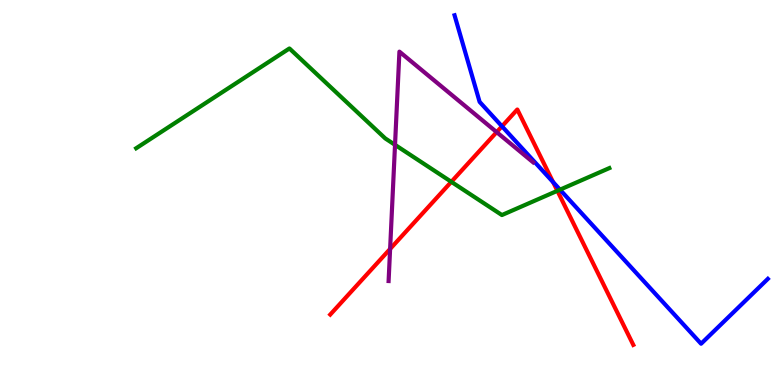[{'lines': ['blue', 'red'], 'intersections': [{'x': 6.48, 'y': 6.72}, {'x': 7.14, 'y': 5.27}]}, {'lines': ['green', 'red'], 'intersections': [{'x': 5.82, 'y': 5.28}, {'x': 7.19, 'y': 5.04}]}, {'lines': ['purple', 'red'], 'intersections': [{'x': 5.03, 'y': 3.53}, {'x': 6.41, 'y': 6.57}]}, {'lines': ['blue', 'green'], 'intersections': [{'x': 7.23, 'y': 5.07}]}, {'lines': ['blue', 'purple'], 'intersections': []}, {'lines': ['green', 'purple'], 'intersections': [{'x': 5.1, 'y': 6.24}]}]